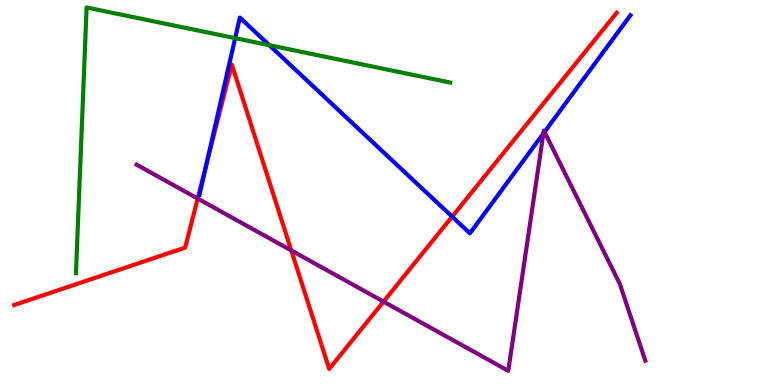[{'lines': ['blue', 'red'], 'intersections': [{'x': 2.66, 'y': 5.72}, {'x': 5.83, 'y': 4.37}]}, {'lines': ['green', 'red'], 'intersections': []}, {'lines': ['purple', 'red'], 'intersections': [{'x': 2.55, 'y': 4.84}, {'x': 3.76, 'y': 3.49}, {'x': 4.95, 'y': 2.17}]}, {'lines': ['blue', 'green'], 'intersections': [{'x': 3.03, 'y': 9.01}, {'x': 3.48, 'y': 8.83}]}, {'lines': ['blue', 'purple'], 'intersections': [{'x': 7.01, 'y': 6.53}, {'x': 7.03, 'y': 6.57}]}, {'lines': ['green', 'purple'], 'intersections': []}]